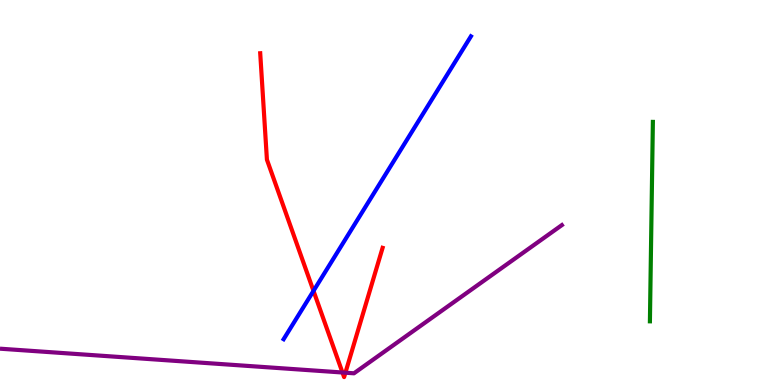[{'lines': ['blue', 'red'], 'intersections': [{'x': 4.05, 'y': 2.44}]}, {'lines': ['green', 'red'], 'intersections': []}, {'lines': ['purple', 'red'], 'intersections': [{'x': 4.42, 'y': 0.325}, {'x': 4.46, 'y': 0.319}]}, {'lines': ['blue', 'green'], 'intersections': []}, {'lines': ['blue', 'purple'], 'intersections': []}, {'lines': ['green', 'purple'], 'intersections': []}]